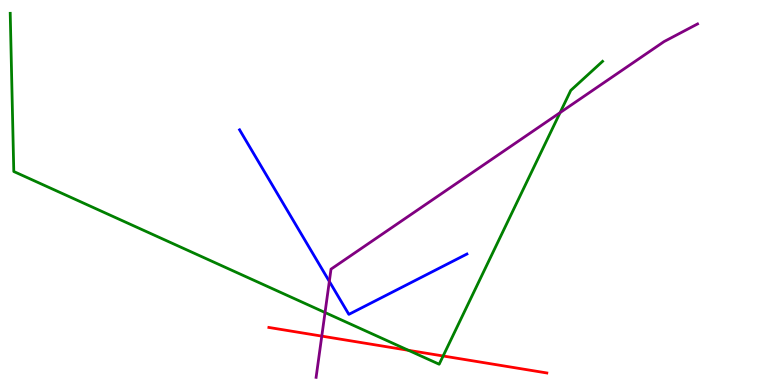[{'lines': ['blue', 'red'], 'intersections': []}, {'lines': ['green', 'red'], 'intersections': [{'x': 5.27, 'y': 0.901}, {'x': 5.72, 'y': 0.754}]}, {'lines': ['purple', 'red'], 'intersections': [{'x': 4.15, 'y': 1.27}]}, {'lines': ['blue', 'green'], 'intersections': []}, {'lines': ['blue', 'purple'], 'intersections': [{'x': 4.25, 'y': 2.69}]}, {'lines': ['green', 'purple'], 'intersections': [{'x': 4.19, 'y': 1.88}, {'x': 7.23, 'y': 7.07}]}]